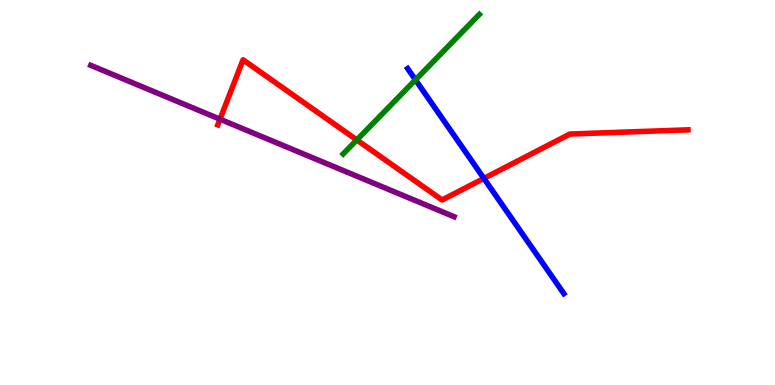[{'lines': ['blue', 'red'], 'intersections': [{'x': 6.24, 'y': 5.37}]}, {'lines': ['green', 'red'], 'intersections': [{'x': 4.6, 'y': 6.37}]}, {'lines': ['purple', 'red'], 'intersections': [{'x': 2.84, 'y': 6.9}]}, {'lines': ['blue', 'green'], 'intersections': [{'x': 5.36, 'y': 7.93}]}, {'lines': ['blue', 'purple'], 'intersections': []}, {'lines': ['green', 'purple'], 'intersections': []}]